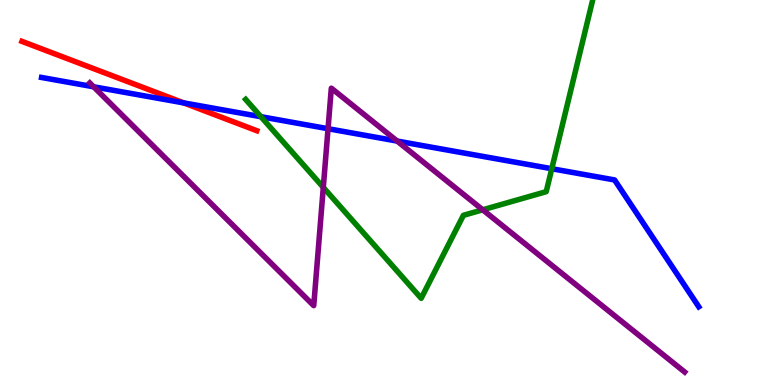[{'lines': ['blue', 'red'], 'intersections': [{'x': 2.37, 'y': 7.33}]}, {'lines': ['green', 'red'], 'intersections': []}, {'lines': ['purple', 'red'], 'intersections': []}, {'lines': ['blue', 'green'], 'intersections': [{'x': 3.37, 'y': 6.97}, {'x': 7.12, 'y': 5.62}]}, {'lines': ['blue', 'purple'], 'intersections': [{'x': 1.21, 'y': 7.75}, {'x': 4.23, 'y': 6.66}, {'x': 5.12, 'y': 6.34}]}, {'lines': ['green', 'purple'], 'intersections': [{'x': 4.17, 'y': 5.13}, {'x': 6.23, 'y': 4.55}]}]